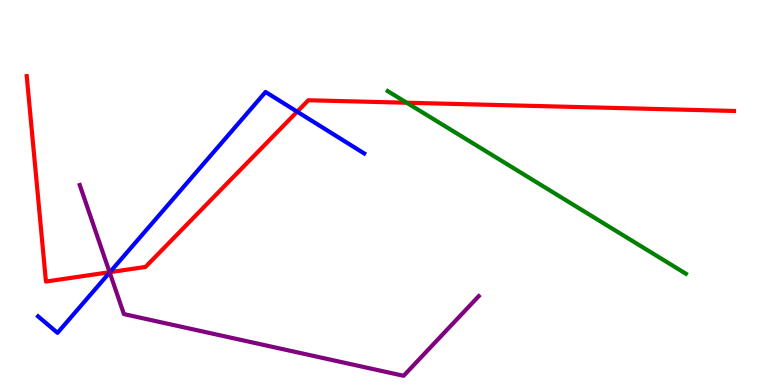[{'lines': ['blue', 'red'], 'intersections': [{'x': 1.42, 'y': 2.93}, {'x': 3.83, 'y': 7.1}]}, {'lines': ['green', 'red'], 'intersections': [{'x': 5.25, 'y': 7.33}]}, {'lines': ['purple', 'red'], 'intersections': [{'x': 1.41, 'y': 2.93}]}, {'lines': ['blue', 'green'], 'intersections': []}, {'lines': ['blue', 'purple'], 'intersections': [{'x': 1.42, 'y': 2.92}]}, {'lines': ['green', 'purple'], 'intersections': []}]